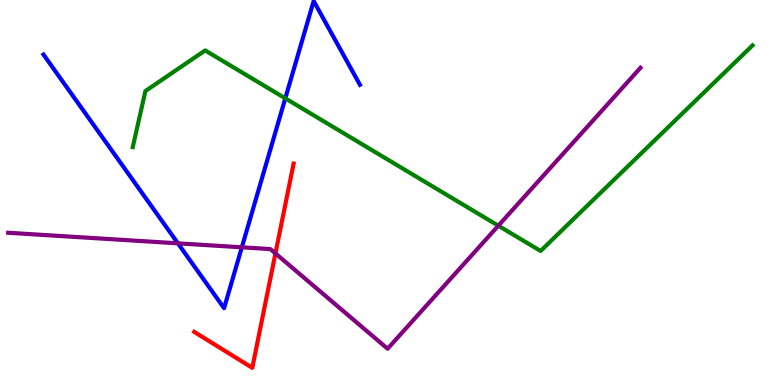[{'lines': ['blue', 'red'], 'intersections': []}, {'lines': ['green', 'red'], 'intersections': []}, {'lines': ['purple', 'red'], 'intersections': [{'x': 3.55, 'y': 3.42}]}, {'lines': ['blue', 'green'], 'intersections': [{'x': 3.68, 'y': 7.45}]}, {'lines': ['blue', 'purple'], 'intersections': [{'x': 2.3, 'y': 3.68}, {'x': 3.12, 'y': 3.58}]}, {'lines': ['green', 'purple'], 'intersections': [{'x': 6.43, 'y': 4.14}]}]